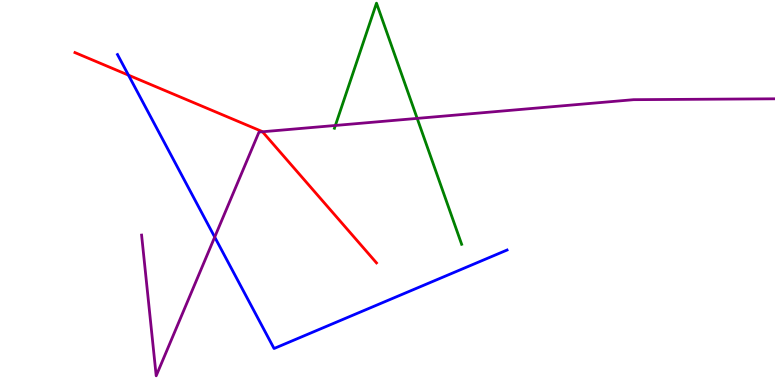[{'lines': ['blue', 'red'], 'intersections': [{'x': 1.66, 'y': 8.05}]}, {'lines': ['green', 'red'], 'intersections': []}, {'lines': ['purple', 'red'], 'intersections': [{'x': 3.39, 'y': 6.58}]}, {'lines': ['blue', 'green'], 'intersections': []}, {'lines': ['blue', 'purple'], 'intersections': [{'x': 2.77, 'y': 3.84}]}, {'lines': ['green', 'purple'], 'intersections': [{'x': 4.33, 'y': 6.74}, {'x': 5.38, 'y': 6.92}]}]